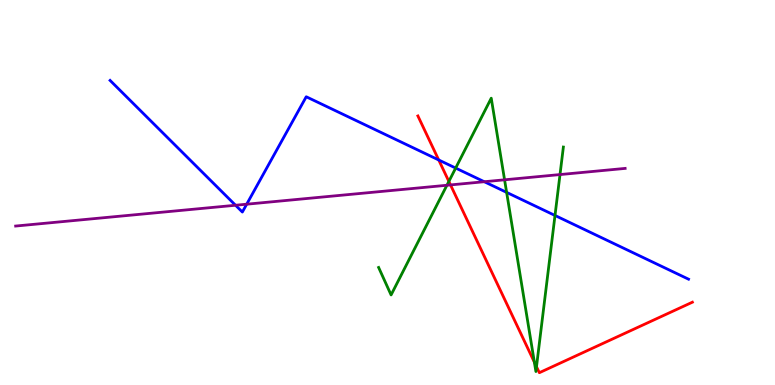[{'lines': ['blue', 'red'], 'intersections': [{'x': 5.66, 'y': 5.84}]}, {'lines': ['green', 'red'], 'intersections': [{'x': 5.79, 'y': 5.29}, {'x': 6.9, 'y': 0.592}, {'x': 6.92, 'y': 0.475}]}, {'lines': ['purple', 'red'], 'intersections': [{'x': 5.81, 'y': 5.2}]}, {'lines': ['blue', 'green'], 'intersections': [{'x': 5.88, 'y': 5.63}, {'x': 6.54, 'y': 5.0}, {'x': 7.16, 'y': 4.4}]}, {'lines': ['blue', 'purple'], 'intersections': [{'x': 3.04, 'y': 4.67}, {'x': 3.18, 'y': 4.7}, {'x': 6.25, 'y': 5.28}]}, {'lines': ['green', 'purple'], 'intersections': [{'x': 5.77, 'y': 5.19}, {'x': 6.51, 'y': 5.33}, {'x': 7.23, 'y': 5.47}]}]